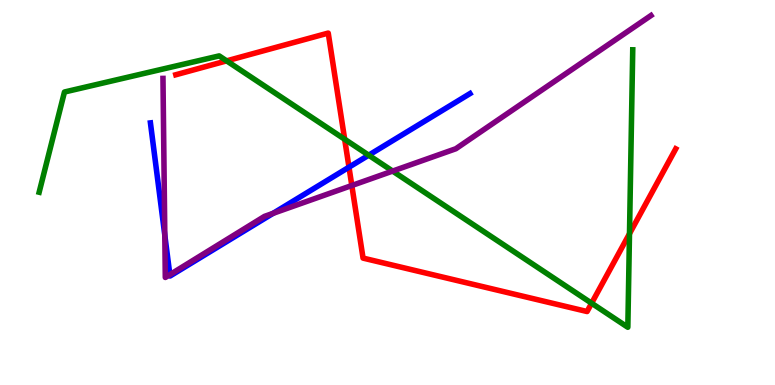[{'lines': ['blue', 'red'], 'intersections': [{'x': 4.5, 'y': 5.66}]}, {'lines': ['green', 'red'], 'intersections': [{'x': 2.92, 'y': 8.42}, {'x': 4.45, 'y': 6.38}, {'x': 7.63, 'y': 2.12}, {'x': 8.12, 'y': 3.93}]}, {'lines': ['purple', 'red'], 'intersections': [{'x': 4.54, 'y': 5.18}]}, {'lines': ['blue', 'green'], 'intersections': [{'x': 4.76, 'y': 5.97}]}, {'lines': ['blue', 'purple'], 'intersections': [{'x': 2.13, 'y': 3.89}, {'x': 2.19, 'y': 2.87}, {'x': 3.52, 'y': 4.46}]}, {'lines': ['green', 'purple'], 'intersections': [{'x': 5.07, 'y': 5.56}]}]